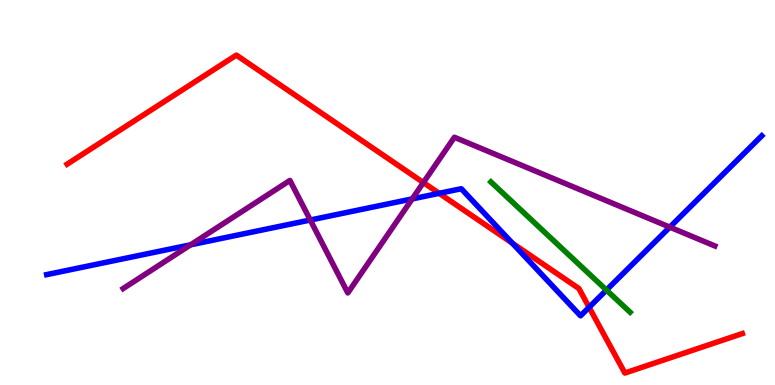[{'lines': ['blue', 'red'], 'intersections': [{'x': 5.67, 'y': 4.98}, {'x': 6.61, 'y': 3.68}, {'x': 7.6, 'y': 2.02}]}, {'lines': ['green', 'red'], 'intersections': []}, {'lines': ['purple', 'red'], 'intersections': [{'x': 5.46, 'y': 5.26}]}, {'lines': ['blue', 'green'], 'intersections': [{'x': 7.83, 'y': 2.47}]}, {'lines': ['blue', 'purple'], 'intersections': [{'x': 2.46, 'y': 3.64}, {'x': 4.0, 'y': 4.29}, {'x': 5.32, 'y': 4.83}, {'x': 8.64, 'y': 4.1}]}, {'lines': ['green', 'purple'], 'intersections': []}]